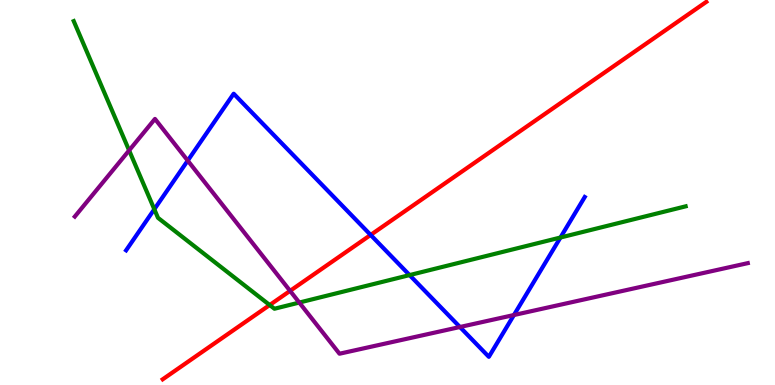[{'lines': ['blue', 'red'], 'intersections': [{'x': 4.78, 'y': 3.9}]}, {'lines': ['green', 'red'], 'intersections': [{'x': 3.48, 'y': 2.08}]}, {'lines': ['purple', 'red'], 'intersections': [{'x': 3.74, 'y': 2.45}]}, {'lines': ['blue', 'green'], 'intersections': [{'x': 1.99, 'y': 4.56}, {'x': 5.28, 'y': 2.85}, {'x': 7.23, 'y': 3.83}]}, {'lines': ['blue', 'purple'], 'intersections': [{'x': 2.42, 'y': 5.83}, {'x': 5.93, 'y': 1.51}, {'x': 6.63, 'y': 1.82}]}, {'lines': ['green', 'purple'], 'intersections': [{'x': 1.67, 'y': 6.09}, {'x': 3.86, 'y': 2.14}]}]